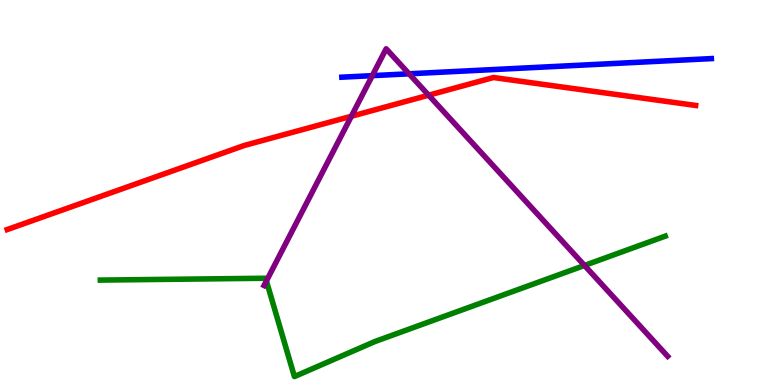[{'lines': ['blue', 'red'], 'intersections': []}, {'lines': ['green', 'red'], 'intersections': []}, {'lines': ['purple', 'red'], 'intersections': [{'x': 4.53, 'y': 6.98}, {'x': 5.53, 'y': 7.53}]}, {'lines': ['blue', 'green'], 'intersections': []}, {'lines': ['blue', 'purple'], 'intersections': [{'x': 4.8, 'y': 8.04}, {'x': 5.28, 'y': 8.08}]}, {'lines': ['green', 'purple'], 'intersections': [{'x': 3.44, 'y': 2.7}, {'x': 7.54, 'y': 3.11}]}]